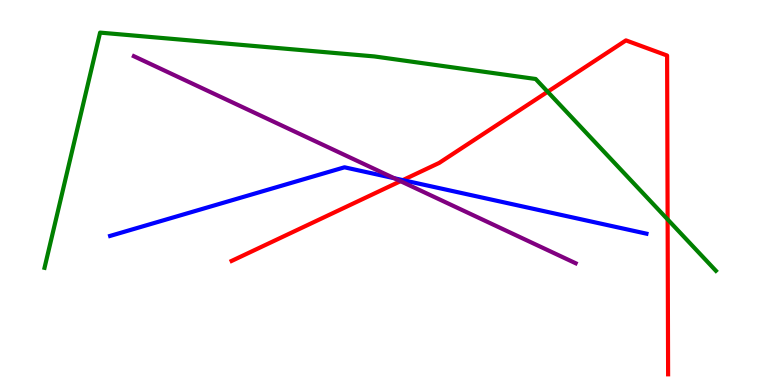[{'lines': ['blue', 'red'], 'intersections': [{'x': 5.2, 'y': 5.32}]}, {'lines': ['green', 'red'], 'intersections': [{'x': 7.07, 'y': 7.62}, {'x': 8.61, 'y': 4.3}]}, {'lines': ['purple', 'red'], 'intersections': [{'x': 5.17, 'y': 5.29}]}, {'lines': ['blue', 'green'], 'intersections': []}, {'lines': ['blue', 'purple'], 'intersections': [{'x': 5.09, 'y': 5.37}]}, {'lines': ['green', 'purple'], 'intersections': []}]